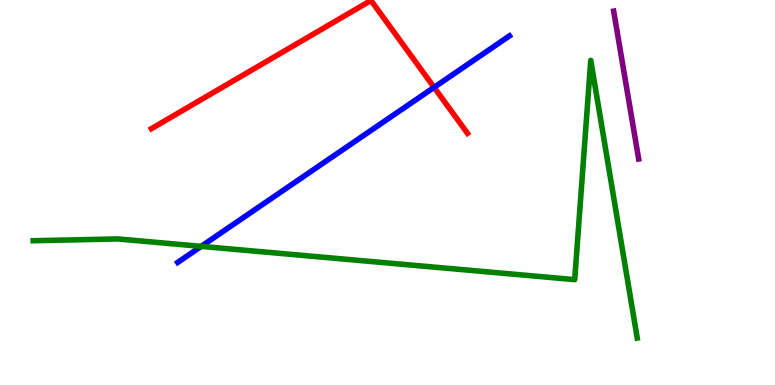[{'lines': ['blue', 'red'], 'intersections': [{'x': 5.6, 'y': 7.73}]}, {'lines': ['green', 'red'], 'intersections': []}, {'lines': ['purple', 'red'], 'intersections': []}, {'lines': ['blue', 'green'], 'intersections': [{'x': 2.6, 'y': 3.6}]}, {'lines': ['blue', 'purple'], 'intersections': []}, {'lines': ['green', 'purple'], 'intersections': []}]